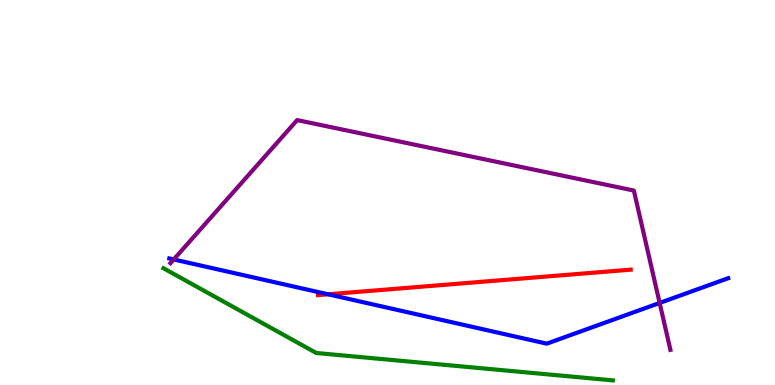[{'lines': ['blue', 'red'], 'intersections': [{'x': 4.23, 'y': 2.36}]}, {'lines': ['green', 'red'], 'intersections': []}, {'lines': ['purple', 'red'], 'intersections': []}, {'lines': ['blue', 'green'], 'intersections': []}, {'lines': ['blue', 'purple'], 'intersections': [{'x': 2.24, 'y': 3.26}, {'x': 8.51, 'y': 2.13}]}, {'lines': ['green', 'purple'], 'intersections': []}]